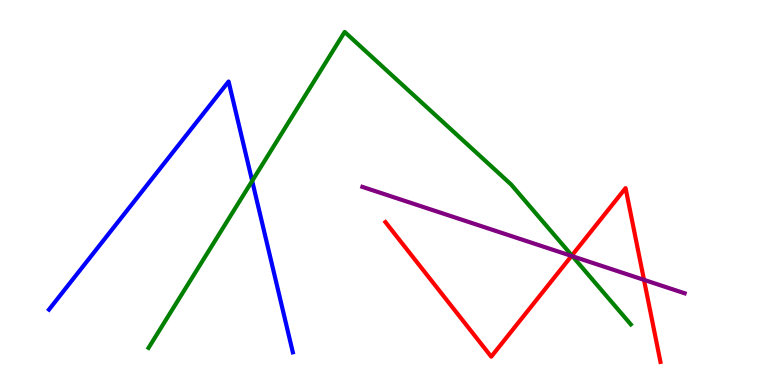[{'lines': ['blue', 'red'], 'intersections': []}, {'lines': ['green', 'red'], 'intersections': [{'x': 7.38, 'y': 3.36}]}, {'lines': ['purple', 'red'], 'intersections': [{'x': 7.37, 'y': 3.35}, {'x': 8.31, 'y': 2.73}]}, {'lines': ['blue', 'green'], 'intersections': [{'x': 3.25, 'y': 5.3}]}, {'lines': ['blue', 'purple'], 'intersections': []}, {'lines': ['green', 'purple'], 'intersections': [{'x': 7.39, 'y': 3.34}]}]